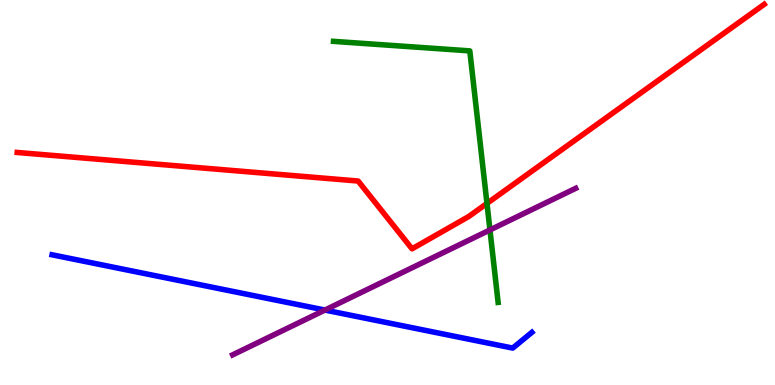[{'lines': ['blue', 'red'], 'intersections': []}, {'lines': ['green', 'red'], 'intersections': [{'x': 6.28, 'y': 4.72}]}, {'lines': ['purple', 'red'], 'intersections': []}, {'lines': ['blue', 'green'], 'intersections': []}, {'lines': ['blue', 'purple'], 'intersections': [{'x': 4.19, 'y': 1.95}]}, {'lines': ['green', 'purple'], 'intersections': [{'x': 6.32, 'y': 4.03}]}]